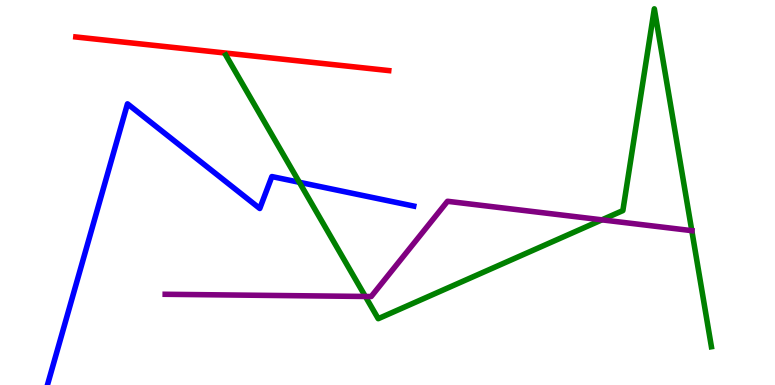[{'lines': ['blue', 'red'], 'intersections': []}, {'lines': ['green', 'red'], 'intersections': []}, {'lines': ['purple', 'red'], 'intersections': []}, {'lines': ['blue', 'green'], 'intersections': [{'x': 3.86, 'y': 5.27}]}, {'lines': ['blue', 'purple'], 'intersections': []}, {'lines': ['green', 'purple'], 'intersections': [{'x': 4.71, 'y': 2.3}, {'x': 7.77, 'y': 4.29}, {'x': 8.93, 'y': 4.01}]}]